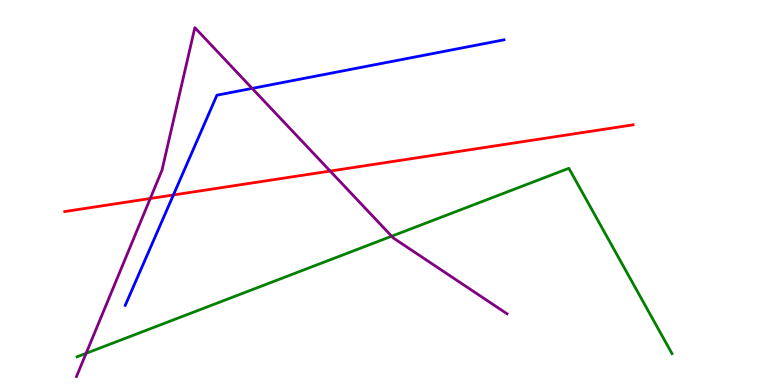[{'lines': ['blue', 'red'], 'intersections': [{'x': 2.24, 'y': 4.94}]}, {'lines': ['green', 'red'], 'intersections': []}, {'lines': ['purple', 'red'], 'intersections': [{'x': 1.94, 'y': 4.84}, {'x': 4.26, 'y': 5.56}]}, {'lines': ['blue', 'green'], 'intersections': []}, {'lines': ['blue', 'purple'], 'intersections': [{'x': 3.25, 'y': 7.7}]}, {'lines': ['green', 'purple'], 'intersections': [{'x': 1.11, 'y': 0.823}, {'x': 5.05, 'y': 3.86}]}]